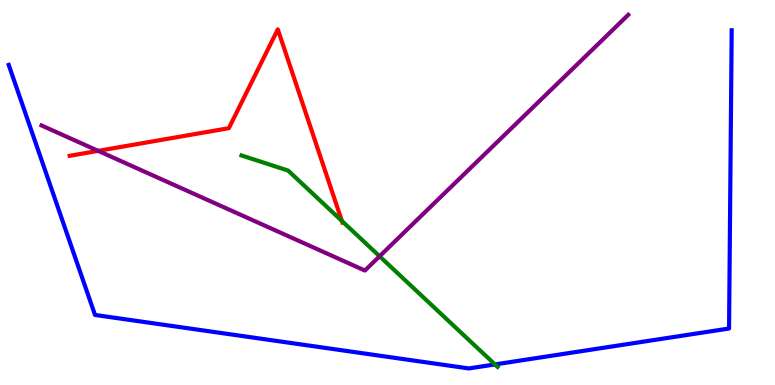[{'lines': ['blue', 'red'], 'intersections': []}, {'lines': ['green', 'red'], 'intersections': [{'x': 4.41, 'y': 4.26}]}, {'lines': ['purple', 'red'], 'intersections': [{'x': 1.27, 'y': 6.08}]}, {'lines': ['blue', 'green'], 'intersections': [{'x': 6.39, 'y': 0.534}]}, {'lines': ['blue', 'purple'], 'intersections': []}, {'lines': ['green', 'purple'], 'intersections': [{'x': 4.9, 'y': 3.34}]}]